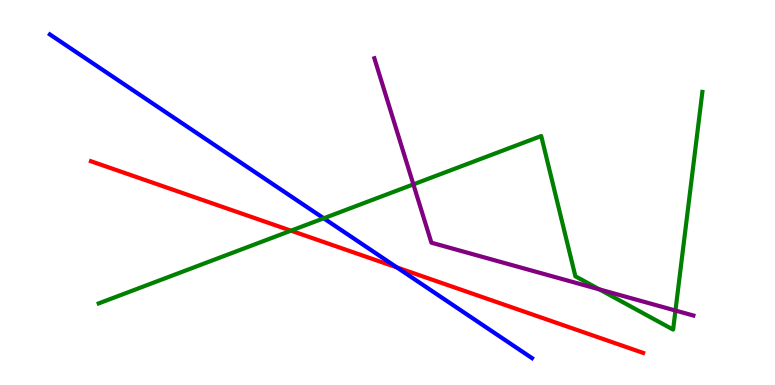[{'lines': ['blue', 'red'], 'intersections': [{'x': 5.12, 'y': 3.05}]}, {'lines': ['green', 'red'], 'intersections': [{'x': 3.75, 'y': 4.01}]}, {'lines': ['purple', 'red'], 'intersections': []}, {'lines': ['blue', 'green'], 'intersections': [{'x': 4.18, 'y': 4.33}]}, {'lines': ['blue', 'purple'], 'intersections': []}, {'lines': ['green', 'purple'], 'intersections': [{'x': 5.33, 'y': 5.21}, {'x': 7.73, 'y': 2.48}, {'x': 8.72, 'y': 1.93}]}]